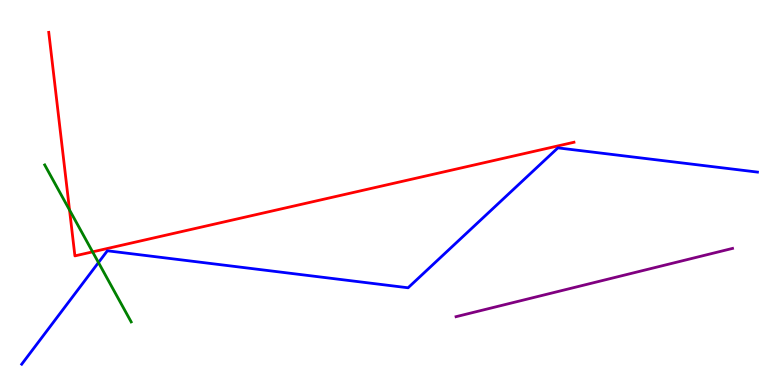[{'lines': ['blue', 'red'], 'intersections': []}, {'lines': ['green', 'red'], 'intersections': [{'x': 0.897, 'y': 4.55}, {'x': 1.19, 'y': 3.46}]}, {'lines': ['purple', 'red'], 'intersections': []}, {'lines': ['blue', 'green'], 'intersections': [{'x': 1.27, 'y': 3.18}]}, {'lines': ['blue', 'purple'], 'intersections': []}, {'lines': ['green', 'purple'], 'intersections': []}]